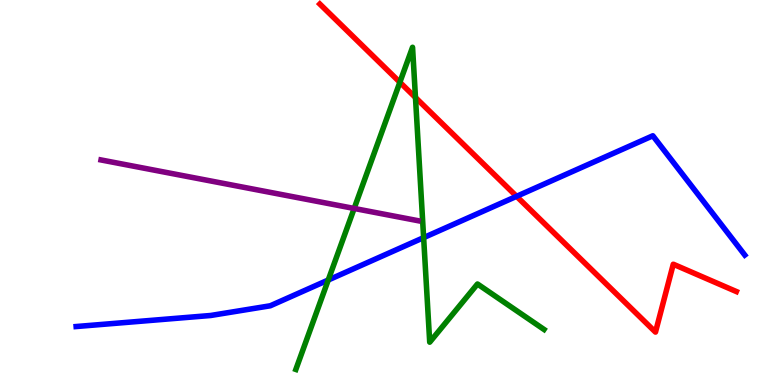[{'lines': ['blue', 'red'], 'intersections': [{'x': 6.67, 'y': 4.9}]}, {'lines': ['green', 'red'], 'intersections': [{'x': 5.16, 'y': 7.86}, {'x': 5.36, 'y': 7.47}]}, {'lines': ['purple', 'red'], 'intersections': []}, {'lines': ['blue', 'green'], 'intersections': [{'x': 4.24, 'y': 2.73}, {'x': 5.47, 'y': 3.83}]}, {'lines': ['blue', 'purple'], 'intersections': []}, {'lines': ['green', 'purple'], 'intersections': [{'x': 4.57, 'y': 4.59}]}]